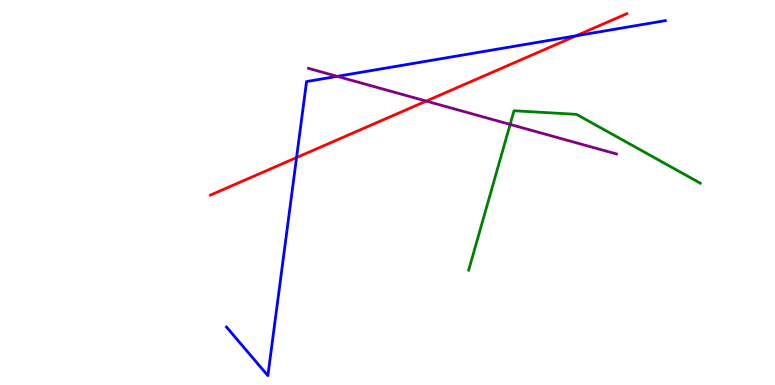[{'lines': ['blue', 'red'], 'intersections': [{'x': 3.83, 'y': 5.91}, {'x': 7.43, 'y': 9.07}]}, {'lines': ['green', 'red'], 'intersections': []}, {'lines': ['purple', 'red'], 'intersections': [{'x': 5.5, 'y': 7.37}]}, {'lines': ['blue', 'green'], 'intersections': []}, {'lines': ['blue', 'purple'], 'intersections': [{'x': 4.35, 'y': 8.02}]}, {'lines': ['green', 'purple'], 'intersections': [{'x': 6.58, 'y': 6.77}]}]